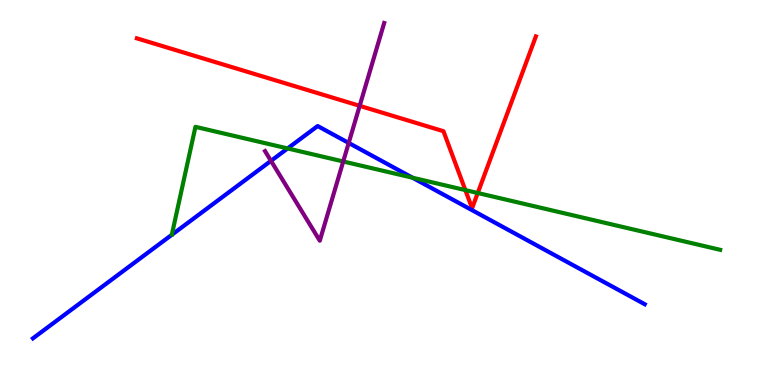[{'lines': ['blue', 'red'], 'intersections': []}, {'lines': ['green', 'red'], 'intersections': [{'x': 6.0, 'y': 5.06}, {'x': 6.16, 'y': 4.99}]}, {'lines': ['purple', 'red'], 'intersections': [{'x': 4.64, 'y': 7.25}]}, {'lines': ['blue', 'green'], 'intersections': [{'x': 3.71, 'y': 6.14}, {'x': 5.32, 'y': 5.38}]}, {'lines': ['blue', 'purple'], 'intersections': [{'x': 3.5, 'y': 5.82}, {'x': 4.5, 'y': 6.29}]}, {'lines': ['green', 'purple'], 'intersections': [{'x': 4.43, 'y': 5.81}]}]